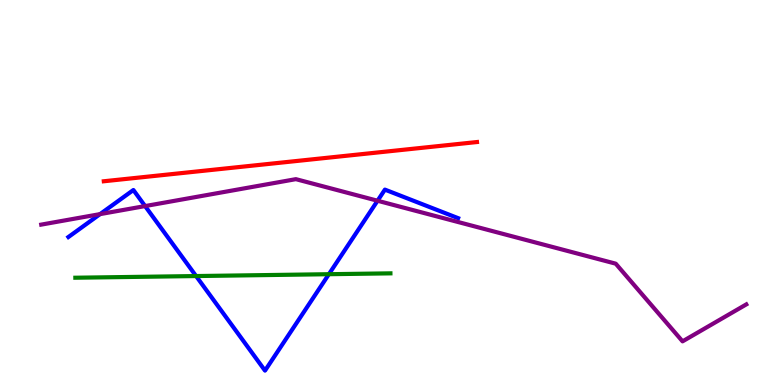[{'lines': ['blue', 'red'], 'intersections': []}, {'lines': ['green', 'red'], 'intersections': []}, {'lines': ['purple', 'red'], 'intersections': []}, {'lines': ['blue', 'green'], 'intersections': [{'x': 2.53, 'y': 2.83}, {'x': 4.24, 'y': 2.88}]}, {'lines': ['blue', 'purple'], 'intersections': [{'x': 1.29, 'y': 4.44}, {'x': 1.87, 'y': 4.65}, {'x': 4.87, 'y': 4.79}]}, {'lines': ['green', 'purple'], 'intersections': []}]